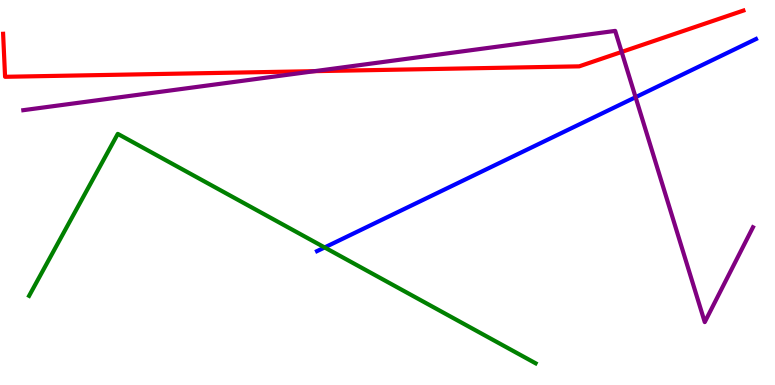[{'lines': ['blue', 'red'], 'intersections': []}, {'lines': ['green', 'red'], 'intersections': []}, {'lines': ['purple', 'red'], 'intersections': [{'x': 4.06, 'y': 8.15}, {'x': 8.02, 'y': 8.65}]}, {'lines': ['blue', 'green'], 'intersections': [{'x': 4.19, 'y': 3.57}]}, {'lines': ['blue', 'purple'], 'intersections': [{'x': 8.2, 'y': 7.48}]}, {'lines': ['green', 'purple'], 'intersections': []}]